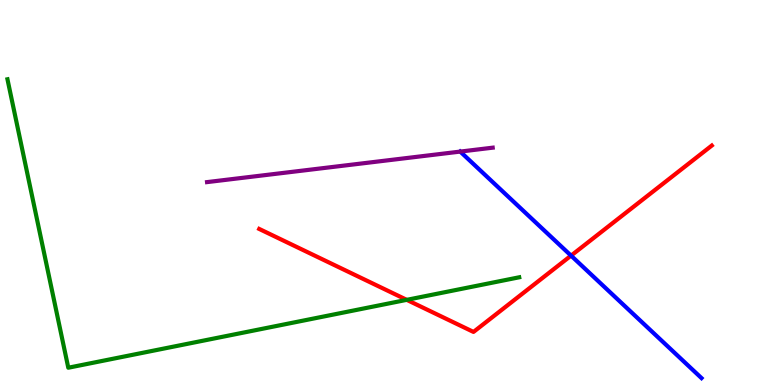[{'lines': ['blue', 'red'], 'intersections': [{'x': 7.37, 'y': 3.36}]}, {'lines': ['green', 'red'], 'intersections': [{'x': 5.25, 'y': 2.21}]}, {'lines': ['purple', 'red'], 'intersections': []}, {'lines': ['blue', 'green'], 'intersections': []}, {'lines': ['blue', 'purple'], 'intersections': [{'x': 5.94, 'y': 6.06}]}, {'lines': ['green', 'purple'], 'intersections': []}]